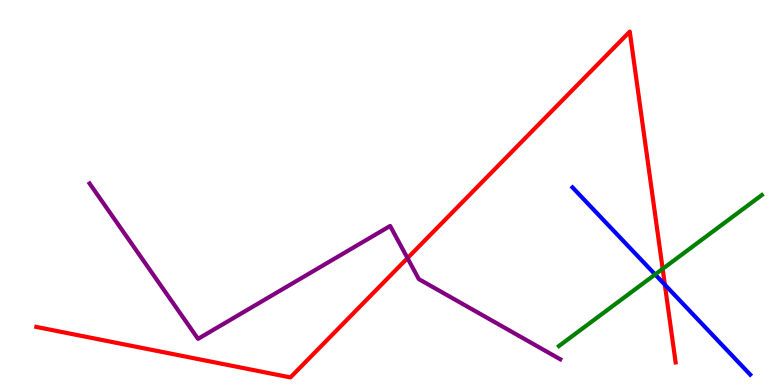[{'lines': ['blue', 'red'], 'intersections': [{'x': 8.58, 'y': 2.61}]}, {'lines': ['green', 'red'], 'intersections': [{'x': 8.55, 'y': 3.02}]}, {'lines': ['purple', 'red'], 'intersections': [{'x': 5.26, 'y': 3.3}]}, {'lines': ['blue', 'green'], 'intersections': [{'x': 8.45, 'y': 2.87}]}, {'lines': ['blue', 'purple'], 'intersections': []}, {'lines': ['green', 'purple'], 'intersections': []}]